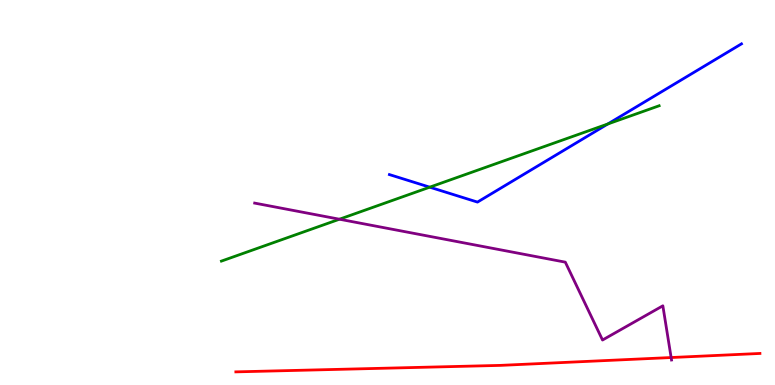[{'lines': ['blue', 'red'], 'intersections': []}, {'lines': ['green', 'red'], 'intersections': []}, {'lines': ['purple', 'red'], 'intersections': [{'x': 8.66, 'y': 0.713}]}, {'lines': ['blue', 'green'], 'intersections': [{'x': 5.54, 'y': 5.14}, {'x': 7.84, 'y': 6.78}]}, {'lines': ['blue', 'purple'], 'intersections': []}, {'lines': ['green', 'purple'], 'intersections': [{'x': 4.38, 'y': 4.31}]}]